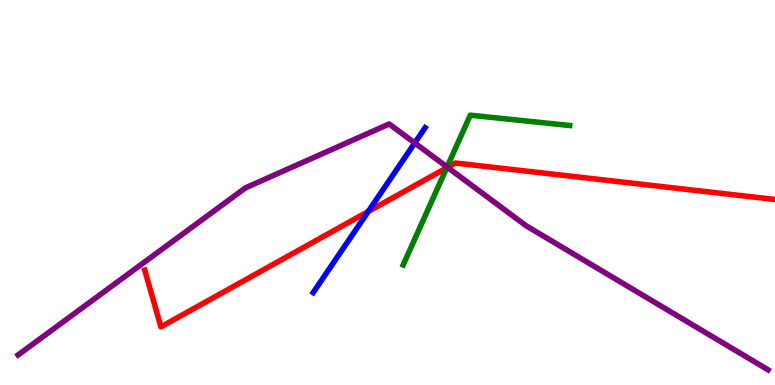[{'lines': ['blue', 'red'], 'intersections': [{'x': 4.75, 'y': 4.51}]}, {'lines': ['green', 'red'], 'intersections': [{'x': 5.76, 'y': 5.64}]}, {'lines': ['purple', 'red'], 'intersections': [{'x': 5.77, 'y': 5.65}]}, {'lines': ['blue', 'green'], 'intersections': []}, {'lines': ['blue', 'purple'], 'intersections': [{'x': 5.35, 'y': 6.29}]}, {'lines': ['green', 'purple'], 'intersections': [{'x': 5.77, 'y': 5.66}]}]